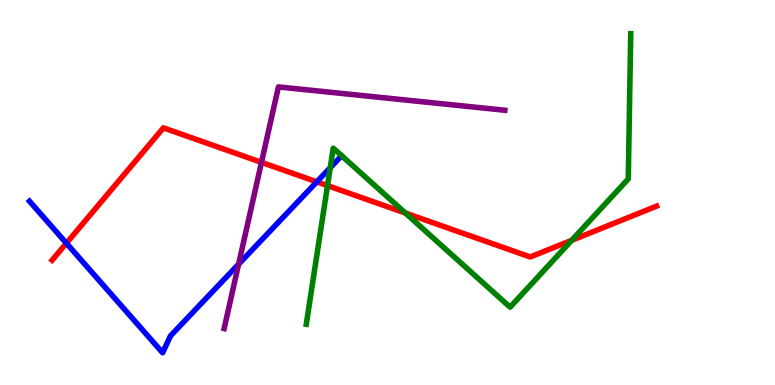[{'lines': ['blue', 'red'], 'intersections': [{'x': 0.857, 'y': 3.68}, {'x': 4.09, 'y': 5.28}]}, {'lines': ['green', 'red'], 'intersections': [{'x': 4.23, 'y': 5.18}, {'x': 5.23, 'y': 4.47}, {'x': 7.38, 'y': 3.76}]}, {'lines': ['purple', 'red'], 'intersections': [{'x': 3.37, 'y': 5.78}]}, {'lines': ['blue', 'green'], 'intersections': [{'x': 4.26, 'y': 5.64}]}, {'lines': ['blue', 'purple'], 'intersections': [{'x': 3.08, 'y': 3.14}]}, {'lines': ['green', 'purple'], 'intersections': []}]